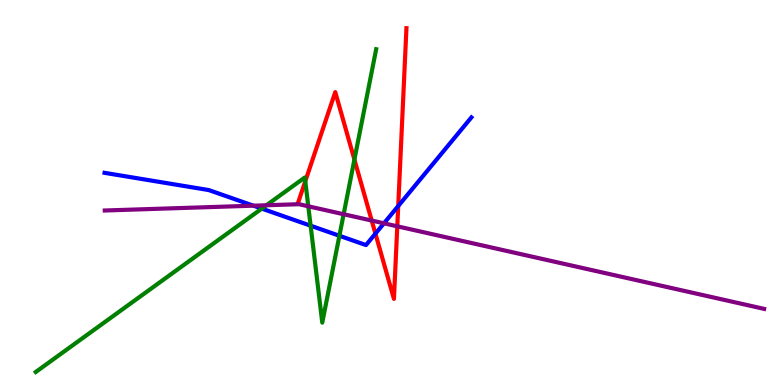[{'lines': ['blue', 'red'], 'intersections': [{'x': 4.84, 'y': 3.93}, {'x': 5.14, 'y': 4.65}]}, {'lines': ['green', 'red'], 'intersections': [{'x': 3.94, 'y': 5.29}, {'x': 4.57, 'y': 5.85}]}, {'lines': ['purple', 'red'], 'intersections': [{'x': 4.8, 'y': 4.27}, {'x': 5.13, 'y': 4.12}]}, {'lines': ['blue', 'green'], 'intersections': [{'x': 3.38, 'y': 4.58}, {'x': 4.01, 'y': 4.14}, {'x': 4.38, 'y': 3.88}]}, {'lines': ['blue', 'purple'], 'intersections': [{'x': 3.27, 'y': 4.66}, {'x': 4.95, 'y': 4.2}]}, {'lines': ['green', 'purple'], 'intersections': [{'x': 3.44, 'y': 4.67}, {'x': 3.98, 'y': 4.64}, {'x': 4.43, 'y': 4.44}]}]